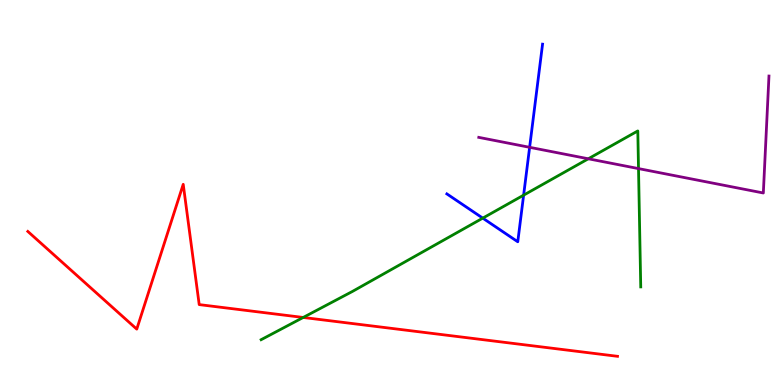[{'lines': ['blue', 'red'], 'intersections': []}, {'lines': ['green', 'red'], 'intersections': [{'x': 3.91, 'y': 1.75}]}, {'lines': ['purple', 'red'], 'intersections': []}, {'lines': ['blue', 'green'], 'intersections': [{'x': 6.23, 'y': 4.33}, {'x': 6.76, 'y': 4.93}]}, {'lines': ['blue', 'purple'], 'intersections': [{'x': 6.83, 'y': 6.17}]}, {'lines': ['green', 'purple'], 'intersections': [{'x': 7.59, 'y': 5.88}, {'x': 8.24, 'y': 5.62}]}]